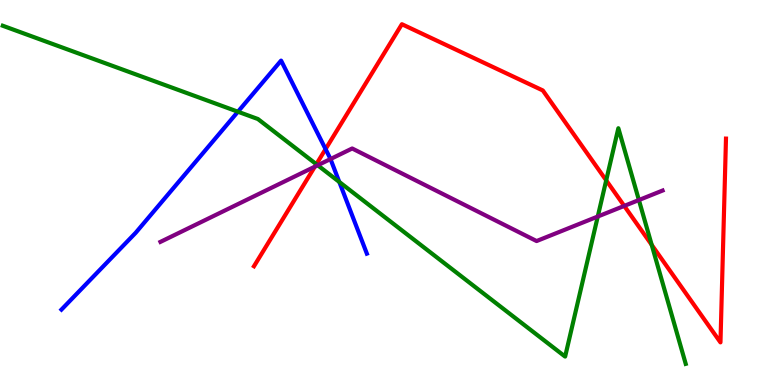[{'lines': ['blue', 'red'], 'intersections': [{'x': 4.2, 'y': 6.13}]}, {'lines': ['green', 'red'], 'intersections': [{'x': 4.08, 'y': 5.73}, {'x': 7.82, 'y': 5.32}, {'x': 8.41, 'y': 3.64}]}, {'lines': ['purple', 'red'], 'intersections': [{'x': 4.06, 'y': 5.67}, {'x': 8.05, 'y': 4.65}]}, {'lines': ['blue', 'green'], 'intersections': [{'x': 3.07, 'y': 7.1}, {'x': 4.38, 'y': 5.27}]}, {'lines': ['blue', 'purple'], 'intersections': [{'x': 4.26, 'y': 5.87}]}, {'lines': ['green', 'purple'], 'intersections': [{'x': 4.1, 'y': 5.71}, {'x': 7.71, 'y': 4.38}, {'x': 8.24, 'y': 4.8}]}]